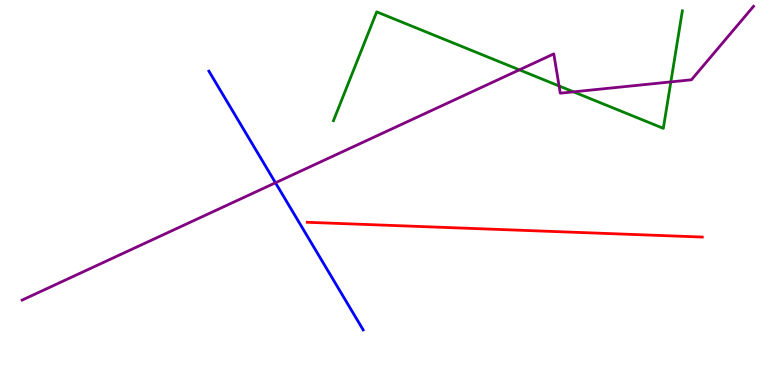[{'lines': ['blue', 'red'], 'intersections': []}, {'lines': ['green', 'red'], 'intersections': []}, {'lines': ['purple', 'red'], 'intersections': []}, {'lines': ['blue', 'green'], 'intersections': []}, {'lines': ['blue', 'purple'], 'intersections': [{'x': 3.55, 'y': 5.25}]}, {'lines': ['green', 'purple'], 'intersections': [{'x': 6.7, 'y': 8.19}, {'x': 7.21, 'y': 7.77}, {'x': 7.4, 'y': 7.61}, {'x': 8.66, 'y': 7.87}]}]